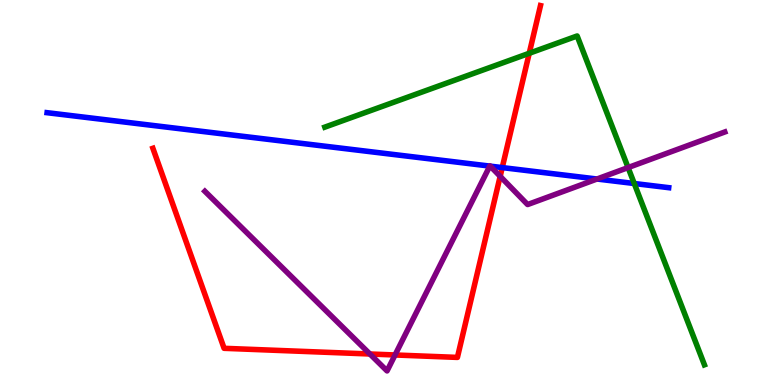[{'lines': ['blue', 'red'], 'intersections': [{'x': 6.48, 'y': 5.65}]}, {'lines': ['green', 'red'], 'intersections': [{'x': 6.83, 'y': 8.62}]}, {'lines': ['purple', 'red'], 'intersections': [{'x': 4.77, 'y': 0.805}, {'x': 5.1, 'y': 0.78}, {'x': 6.45, 'y': 5.42}]}, {'lines': ['blue', 'green'], 'intersections': [{'x': 8.18, 'y': 5.23}]}, {'lines': ['blue', 'purple'], 'intersections': [{'x': 6.32, 'y': 5.69}, {'x': 6.33, 'y': 5.68}, {'x': 7.7, 'y': 5.35}]}, {'lines': ['green', 'purple'], 'intersections': [{'x': 8.1, 'y': 5.65}]}]